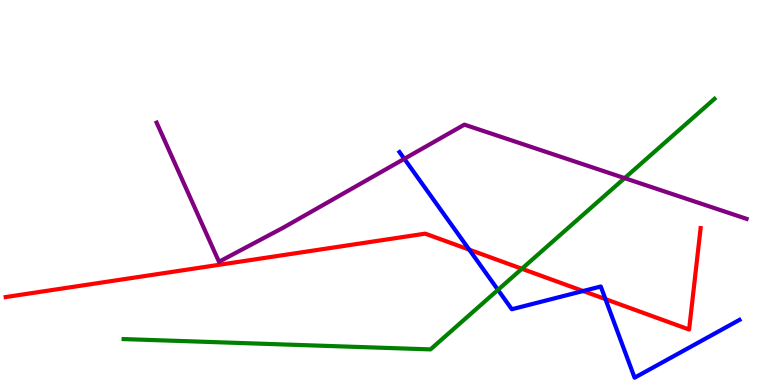[{'lines': ['blue', 'red'], 'intersections': [{'x': 6.05, 'y': 3.52}, {'x': 7.52, 'y': 2.44}, {'x': 7.81, 'y': 2.23}]}, {'lines': ['green', 'red'], 'intersections': [{'x': 6.73, 'y': 3.02}]}, {'lines': ['purple', 'red'], 'intersections': []}, {'lines': ['blue', 'green'], 'intersections': [{'x': 6.43, 'y': 2.47}]}, {'lines': ['blue', 'purple'], 'intersections': [{'x': 5.22, 'y': 5.88}]}, {'lines': ['green', 'purple'], 'intersections': [{'x': 8.06, 'y': 5.37}]}]